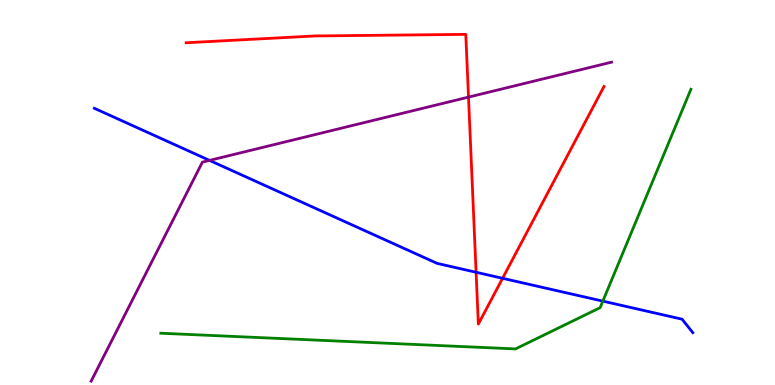[{'lines': ['blue', 'red'], 'intersections': [{'x': 6.14, 'y': 2.93}, {'x': 6.48, 'y': 2.77}]}, {'lines': ['green', 'red'], 'intersections': []}, {'lines': ['purple', 'red'], 'intersections': [{'x': 6.05, 'y': 7.48}]}, {'lines': ['blue', 'green'], 'intersections': [{'x': 7.78, 'y': 2.18}]}, {'lines': ['blue', 'purple'], 'intersections': [{'x': 2.7, 'y': 5.83}]}, {'lines': ['green', 'purple'], 'intersections': []}]